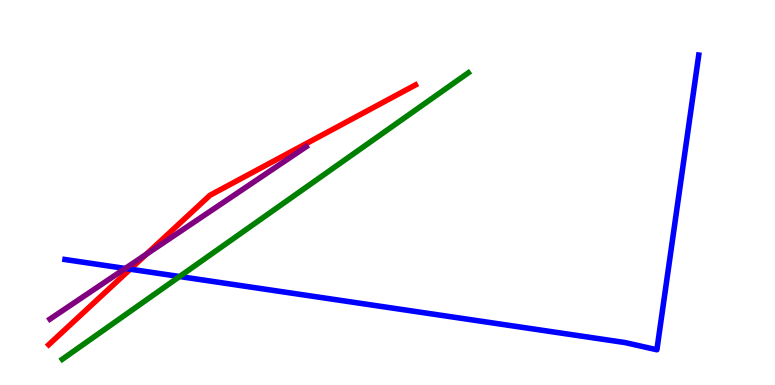[{'lines': ['blue', 'red'], 'intersections': [{'x': 1.68, 'y': 3.01}]}, {'lines': ['green', 'red'], 'intersections': []}, {'lines': ['purple', 'red'], 'intersections': [{'x': 1.89, 'y': 3.4}]}, {'lines': ['blue', 'green'], 'intersections': [{'x': 2.32, 'y': 2.82}]}, {'lines': ['blue', 'purple'], 'intersections': [{'x': 1.62, 'y': 3.03}]}, {'lines': ['green', 'purple'], 'intersections': []}]